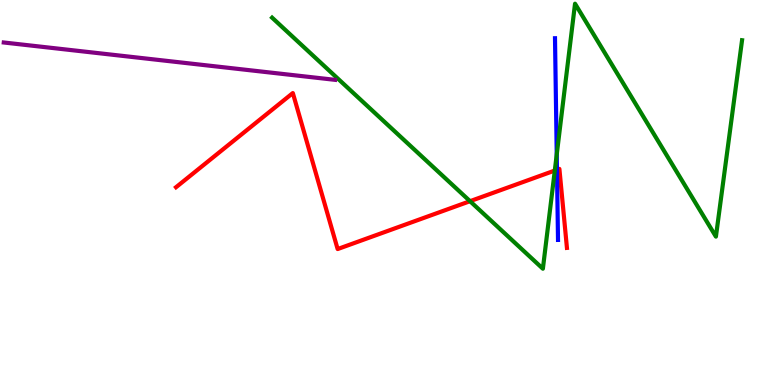[{'lines': ['blue', 'red'], 'intersections': [{'x': 7.19, 'y': 5.59}]}, {'lines': ['green', 'red'], 'intersections': [{'x': 6.06, 'y': 4.77}, {'x': 7.16, 'y': 5.57}]}, {'lines': ['purple', 'red'], 'intersections': []}, {'lines': ['blue', 'green'], 'intersections': [{'x': 7.18, 'y': 5.99}]}, {'lines': ['blue', 'purple'], 'intersections': []}, {'lines': ['green', 'purple'], 'intersections': []}]